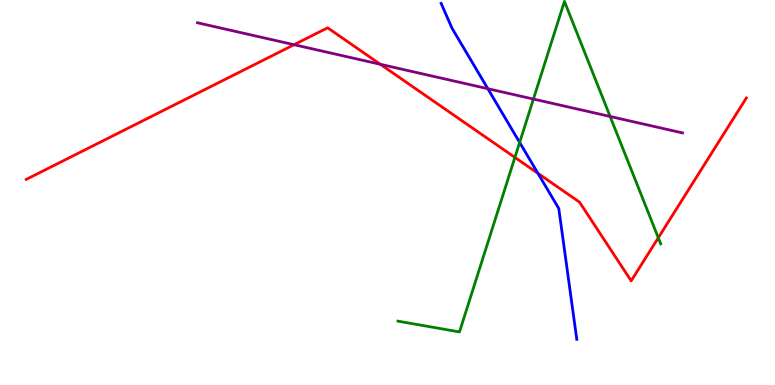[{'lines': ['blue', 'red'], 'intersections': [{'x': 6.94, 'y': 5.5}]}, {'lines': ['green', 'red'], 'intersections': [{'x': 6.64, 'y': 5.91}, {'x': 8.49, 'y': 3.82}]}, {'lines': ['purple', 'red'], 'intersections': [{'x': 3.79, 'y': 8.84}, {'x': 4.91, 'y': 8.33}]}, {'lines': ['blue', 'green'], 'intersections': [{'x': 6.71, 'y': 6.3}]}, {'lines': ['blue', 'purple'], 'intersections': [{'x': 6.29, 'y': 7.7}]}, {'lines': ['green', 'purple'], 'intersections': [{'x': 6.88, 'y': 7.43}, {'x': 7.87, 'y': 6.97}]}]